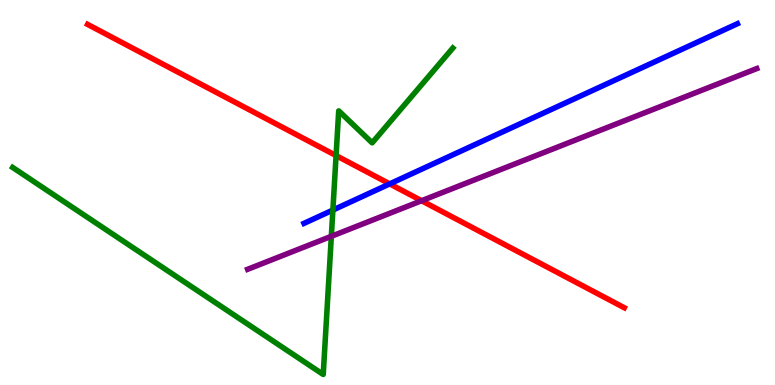[{'lines': ['blue', 'red'], 'intersections': [{'x': 5.03, 'y': 5.22}]}, {'lines': ['green', 'red'], 'intersections': [{'x': 4.34, 'y': 5.96}]}, {'lines': ['purple', 'red'], 'intersections': [{'x': 5.44, 'y': 4.79}]}, {'lines': ['blue', 'green'], 'intersections': [{'x': 4.3, 'y': 4.54}]}, {'lines': ['blue', 'purple'], 'intersections': []}, {'lines': ['green', 'purple'], 'intersections': [{'x': 4.28, 'y': 3.86}]}]